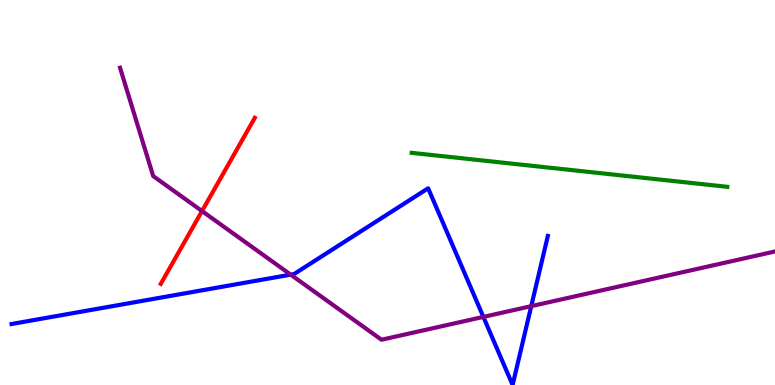[{'lines': ['blue', 'red'], 'intersections': []}, {'lines': ['green', 'red'], 'intersections': []}, {'lines': ['purple', 'red'], 'intersections': [{'x': 2.61, 'y': 4.52}]}, {'lines': ['blue', 'green'], 'intersections': []}, {'lines': ['blue', 'purple'], 'intersections': [{'x': 3.75, 'y': 2.87}, {'x': 6.24, 'y': 1.77}, {'x': 6.85, 'y': 2.05}]}, {'lines': ['green', 'purple'], 'intersections': []}]